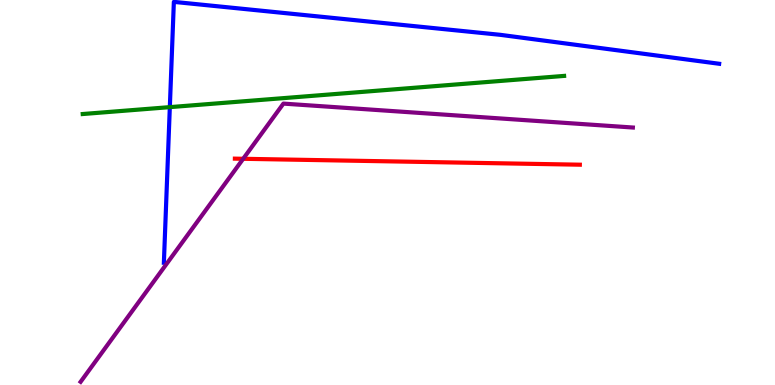[{'lines': ['blue', 'red'], 'intersections': []}, {'lines': ['green', 'red'], 'intersections': []}, {'lines': ['purple', 'red'], 'intersections': [{'x': 3.14, 'y': 5.88}]}, {'lines': ['blue', 'green'], 'intersections': [{'x': 2.19, 'y': 7.22}]}, {'lines': ['blue', 'purple'], 'intersections': []}, {'lines': ['green', 'purple'], 'intersections': []}]